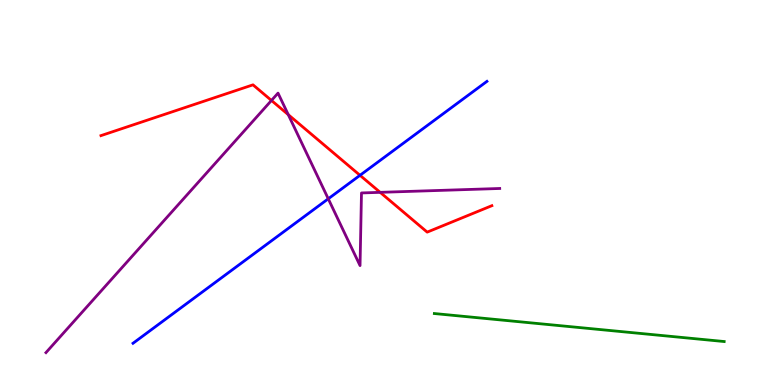[{'lines': ['blue', 'red'], 'intersections': [{'x': 4.65, 'y': 5.45}]}, {'lines': ['green', 'red'], 'intersections': []}, {'lines': ['purple', 'red'], 'intersections': [{'x': 3.5, 'y': 7.39}, {'x': 3.72, 'y': 7.02}, {'x': 4.91, 'y': 5.0}]}, {'lines': ['blue', 'green'], 'intersections': []}, {'lines': ['blue', 'purple'], 'intersections': [{'x': 4.24, 'y': 4.84}]}, {'lines': ['green', 'purple'], 'intersections': []}]